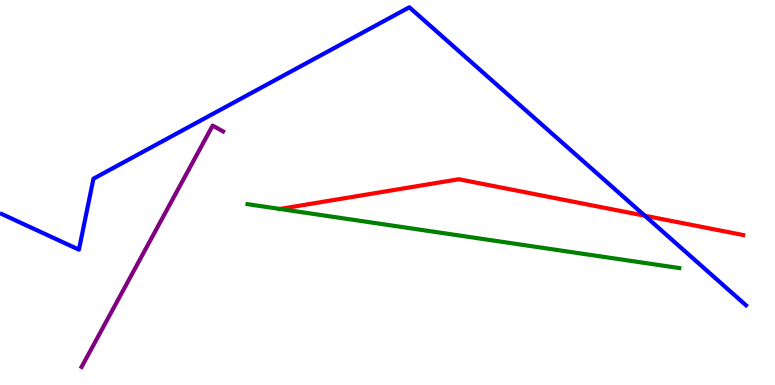[{'lines': ['blue', 'red'], 'intersections': [{'x': 8.32, 'y': 4.4}]}, {'lines': ['green', 'red'], 'intersections': [{'x': 3.61, 'y': 4.57}]}, {'lines': ['purple', 'red'], 'intersections': []}, {'lines': ['blue', 'green'], 'intersections': []}, {'lines': ['blue', 'purple'], 'intersections': []}, {'lines': ['green', 'purple'], 'intersections': []}]